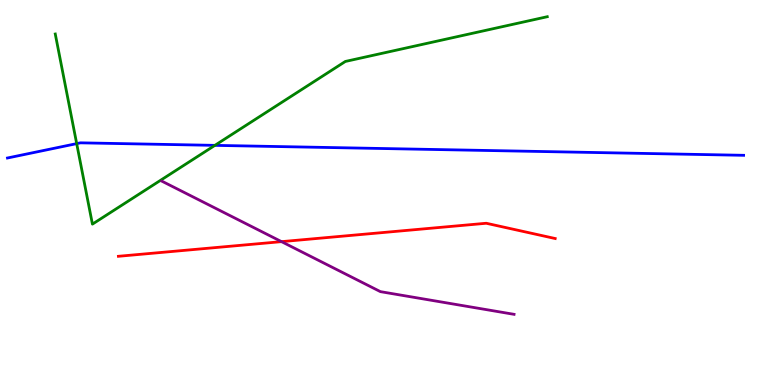[{'lines': ['blue', 'red'], 'intersections': []}, {'lines': ['green', 'red'], 'intersections': []}, {'lines': ['purple', 'red'], 'intersections': [{'x': 3.63, 'y': 3.72}]}, {'lines': ['blue', 'green'], 'intersections': [{'x': 0.99, 'y': 6.27}, {'x': 2.77, 'y': 6.22}]}, {'lines': ['blue', 'purple'], 'intersections': []}, {'lines': ['green', 'purple'], 'intersections': []}]